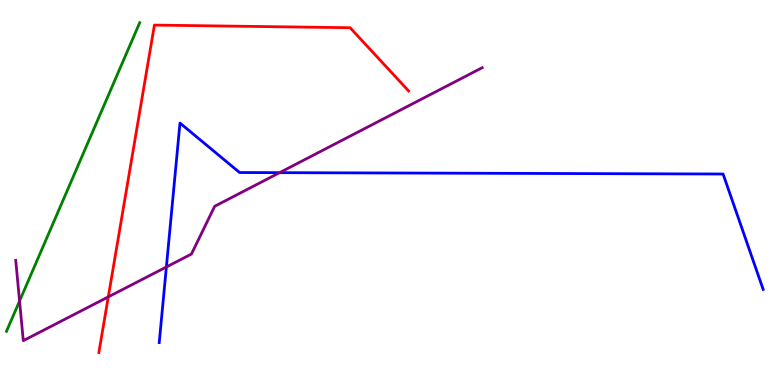[{'lines': ['blue', 'red'], 'intersections': []}, {'lines': ['green', 'red'], 'intersections': []}, {'lines': ['purple', 'red'], 'intersections': [{'x': 1.4, 'y': 2.29}]}, {'lines': ['blue', 'green'], 'intersections': []}, {'lines': ['blue', 'purple'], 'intersections': [{'x': 2.15, 'y': 3.07}, {'x': 3.61, 'y': 5.52}]}, {'lines': ['green', 'purple'], 'intersections': [{'x': 0.252, 'y': 2.18}]}]